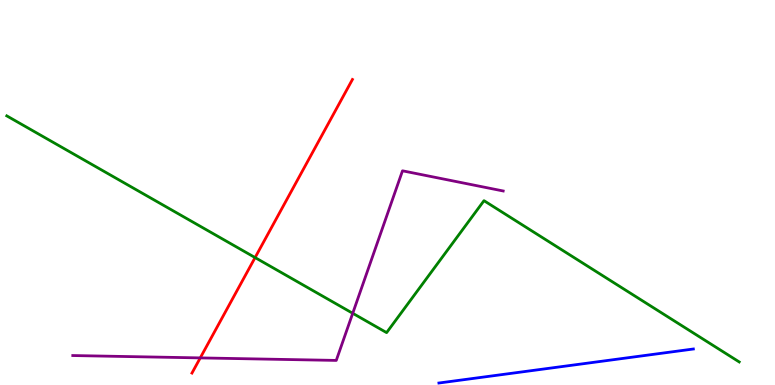[{'lines': ['blue', 'red'], 'intersections': []}, {'lines': ['green', 'red'], 'intersections': [{'x': 3.29, 'y': 3.31}]}, {'lines': ['purple', 'red'], 'intersections': [{'x': 2.58, 'y': 0.704}]}, {'lines': ['blue', 'green'], 'intersections': []}, {'lines': ['blue', 'purple'], 'intersections': []}, {'lines': ['green', 'purple'], 'intersections': [{'x': 4.55, 'y': 1.86}]}]